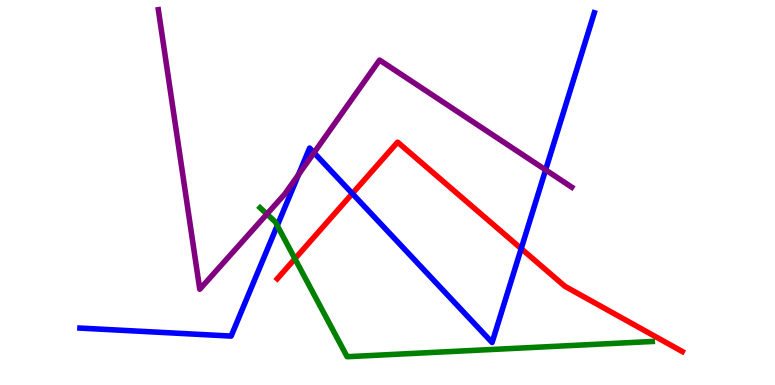[{'lines': ['blue', 'red'], 'intersections': [{'x': 4.55, 'y': 4.97}, {'x': 6.73, 'y': 3.54}]}, {'lines': ['green', 'red'], 'intersections': [{'x': 3.81, 'y': 3.28}]}, {'lines': ['purple', 'red'], 'intersections': []}, {'lines': ['blue', 'green'], 'intersections': [{'x': 3.58, 'y': 4.14}]}, {'lines': ['blue', 'purple'], 'intersections': [{'x': 3.85, 'y': 5.47}, {'x': 4.05, 'y': 6.03}, {'x': 7.04, 'y': 5.59}]}, {'lines': ['green', 'purple'], 'intersections': [{'x': 3.44, 'y': 4.44}]}]